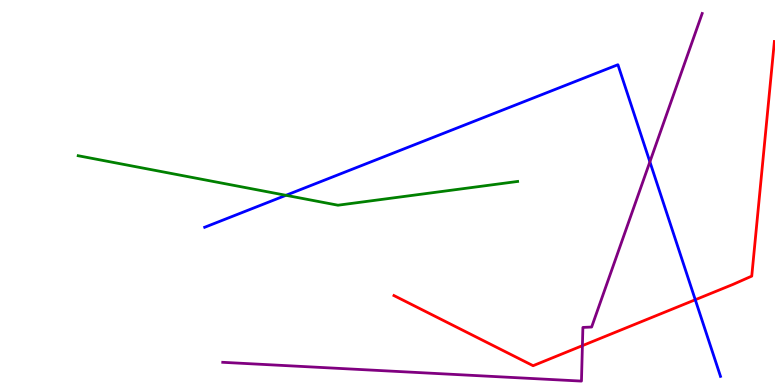[{'lines': ['blue', 'red'], 'intersections': [{'x': 8.97, 'y': 2.21}]}, {'lines': ['green', 'red'], 'intersections': []}, {'lines': ['purple', 'red'], 'intersections': [{'x': 7.51, 'y': 1.02}]}, {'lines': ['blue', 'green'], 'intersections': [{'x': 3.69, 'y': 4.93}]}, {'lines': ['blue', 'purple'], 'intersections': [{'x': 8.39, 'y': 5.8}]}, {'lines': ['green', 'purple'], 'intersections': []}]